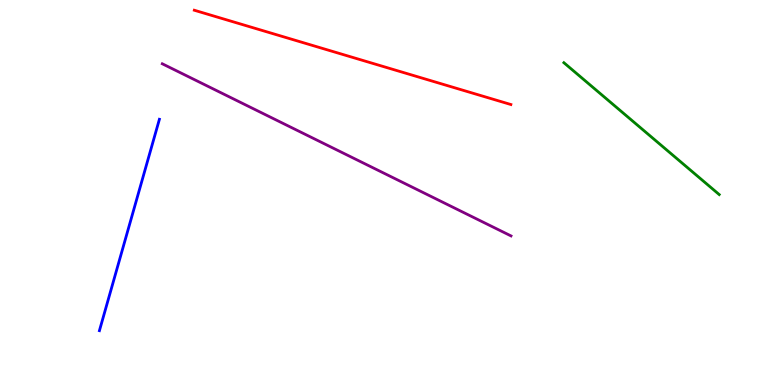[{'lines': ['blue', 'red'], 'intersections': []}, {'lines': ['green', 'red'], 'intersections': []}, {'lines': ['purple', 'red'], 'intersections': []}, {'lines': ['blue', 'green'], 'intersections': []}, {'lines': ['blue', 'purple'], 'intersections': []}, {'lines': ['green', 'purple'], 'intersections': []}]